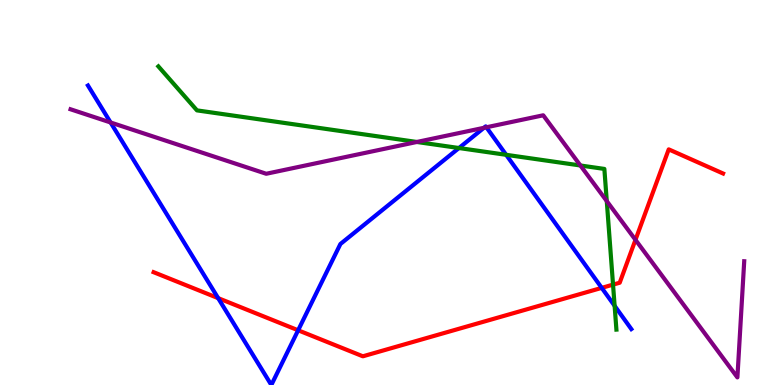[{'lines': ['blue', 'red'], 'intersections': [{'x': 2.81, 'y': 2.26}, {'x': 3.85, 'y': 1.42}, {'x': 7.76, 'y': 2.52}]}, {'lines': ['green', 'red'], 'intersections': [{'x': 7.91, 'y': 2.61}]}, {'lines': ['purple', 'red'], 'intersections': [{'x': 8.2, 'y': 3.77}]}, {'lines': ['blue', 'green'], 'intersections': [{'x': 5.92, 'y': 6.16}, {'x': 6.53, 'y': 5.98}, {'x': 7.93, 'y': 2.06}]}, {'lines': ['blue', 'purple'], 'intersections': [{'x': 1.43, 'y': 6.82}, {'x': 6.24, 'y': 6.68}, {'x': 6.28, 'y': 6.69}]}, {'lines': ['green', 'purple'], 'intersections': [{'x': 5.38, 'y': 6.31}, {'x': 7.49, 'y': 5.7}, {'x': 7.83, 'y': 4.78}]}]